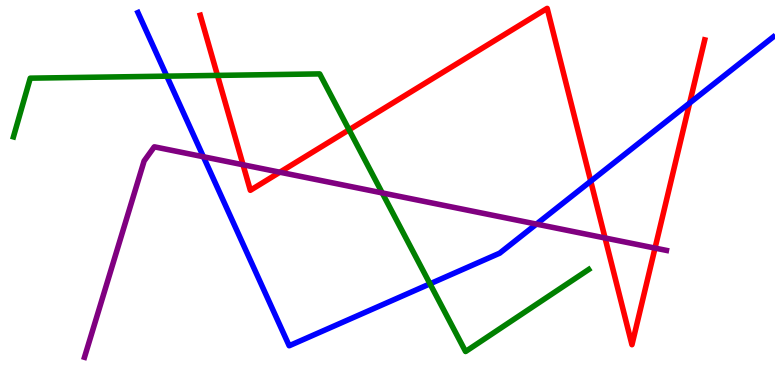[{'lines': ['blue', 'red'], 'intersections': [{'x': 7.62, 'y': 5.29}, {'x': 8.9, 'y': 7.32}]}, {'lines': ['green', 'red'], 'intersections': [{'x': 2.81, 'y': 8.04}, {'x': 4.5, 'y': 6.63}]}, {'lines': ['purple', 'red'], 'intersections': [{'x': 3.14, 'y': 5.72}, {'x': 3.61, 'y': 5.53}, {'x': 7.81, 'y': 3.82}, {'x': 8.45, 'y': 3.56}]}, {'lines': ['blue', 'green'], 'intersections': [{'x': 2.15, 'y': 8.02}, {'x': 5.55, 'y': 2.63}]}, {'lines': ['blue', 'purple'], 'intersections': [{'x': 2.62, 'y': 5.93}, {'x': 6.92, 'y': 4.18}]}, {'lines': ['green', 'purple'], 'intersections': [{'x': 4.93, 'y': 4.99}]}]